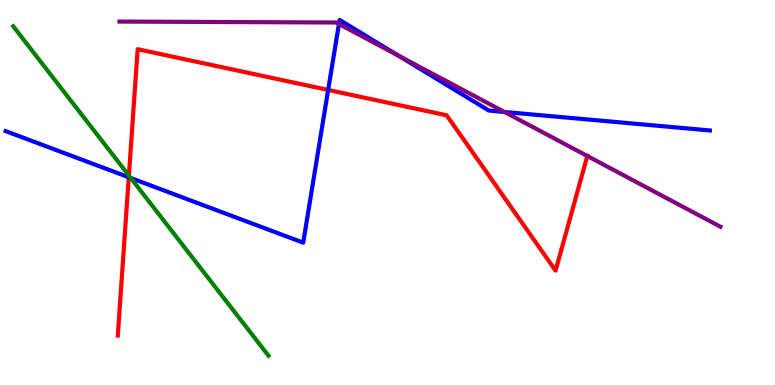[{'lines': ['blue', 'red'], 'intersections': [{'x': 1.66, 'y': 5.4}, {'x': 4.23, 'y': 7.66}]}, {'lines': ['green', 'red'], 'intersections': [{'x': 1.66, 'y': 5.44}]}, {'lines': ['purple', 'red'], 'intersections': [{'x': 7.58, 'y': 5.95}]}, {'lines': ['blue', 'green'], 'intersections': [{'x': 1.69, 'y': 5.38}]}, {'lines': ['blue', 'purple'], 'intersections': [{'x': 4.37, 'y': 9.38}, {'x': 5.14, 'y': 8.56}, {'x': 6.51, 'y': 7.09}]}, {'lines': ['green', 'purple'], 'intersections': []}]